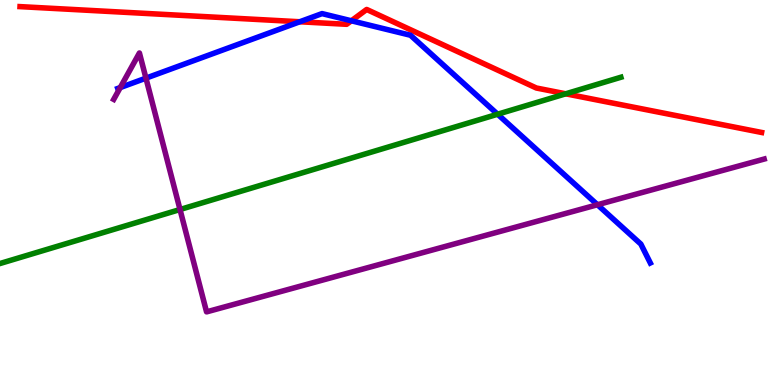[{'lines': ['blue', 'red'], 'intersections': [{'x': 3.87, 'y': 9.43}, {'x': 4.53, 'y': 9.46}]}, {'lines': ['green', 'red'], 'intersections': [{'x': 7.3, 'y': 7.56}]}, {'lines': ['purple', 'red'], 'intersections': []}, {'lines': ['blue', 'green'], 'intersections': [{'x': 6.42, 'y': 7.03}]}, {'lines': ['blue', 'purple'], 'intersections': [{'x': 1.55, 'y': 7.73}, {'x': 1.88, 'y': 7.97}, {'x': 7.71, 'y': 4.68}]}, {'lines': ['green', 'purple'], 'intersections': [{'x': 2.32, 'y': 4.56}]}]